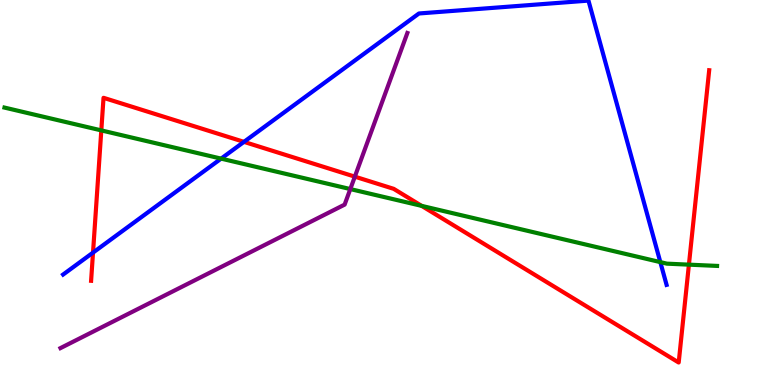[{'lines': ['blue', 'red'], 'intersections': [{'x': 1.2, 'y': 3.44}, {'x': 3.15, 'y': 6.32}]}, {'lines': ['green', 'red'], 'intersections': [{'x': 1.31, 'y': 6.61}, {'x': 5.44, 'y': 4.65}, {'x': 8.89, 'y': 3.13}]}, {'lines': ['purple', 'red'], 'intersections': [{'x': 4.58, 'y': 5.41}]}, {'lines': ['blue', 'green'], 'intersections': [{'x': 2.85, 'y': 5.88}, {'x': 8.52, 'y': 3.19}]}, {'lines': ['blue', 'purple'], 'intersections': []}, {'lines': ['green', 'purple'], 'intersections': [{'x': 4.52, 'y': 5.09}]}]